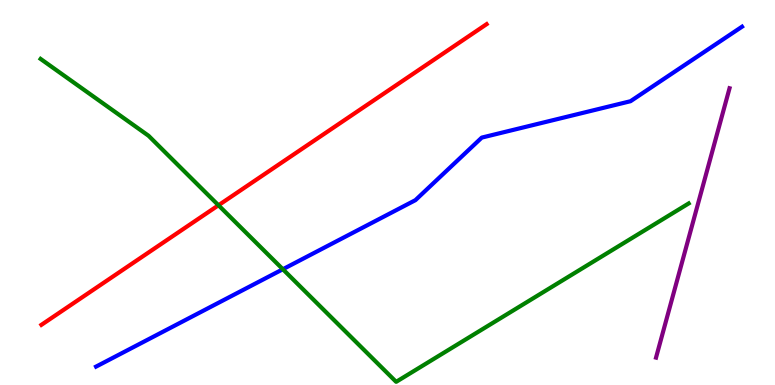[{'lines': ['blue', 'red'], 'intersections': []}, {'lines': ['green', 'red'], 'intersections': [{'x': 2.82, 'y': 4.67}]}, {'lines': ['purple', 'red'], 'intersections': []}, {'lines': ['blue', 'green'], 'intersections': [{'x': 3.65, 'y': 3.01}]}, {'lines': ['blue', 'purple'], 'intersections': []}, {'lines': ['green', 'purple'], 'intersections': []}]